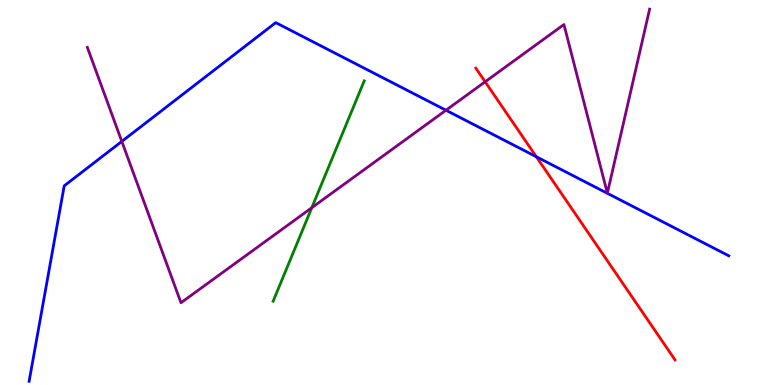[{'lines': ['blue', 'red'], 'intersections': [{'x': 6.92, 'y': 5.93}]}, {'lines': ['green', 'red'], 'intersections': []}, {'lines': ['purple', 'red'], 'intersections': [{'x': 6.26, 'y': 7.88}]}, {'lines': ['blue', 'green'], 'intersections': []}, {'lines': ['blue', 'purple'], 'intersections': [{'x': 1.57, 'y': 6.33}, {'x': 5.75, 'y': 7.14}]}, {'lines': ['green', 'purple'], 'intersections': [{'x': 4.02, 'y': 4.6}]}]